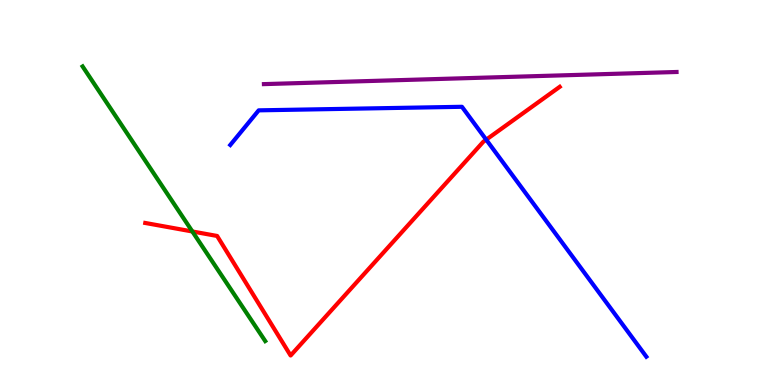[{'lines': ['blue', 'red'], 'intersections': [{'x': 6.27, 'y': 6.37}]}, {'lines': ['green', 'red'], 'intersections': [{'x': 2.48, 'y': 3.99}]}, {'lines': ['purple', 'red'], 'intersections': []}, {'lines': ['blue', 'green'], 'intersections': []}, {'lines': ['blue', 'purple'], 'intersections': []}, {'lines': ['green', 'purple'], 'intersections': []}]